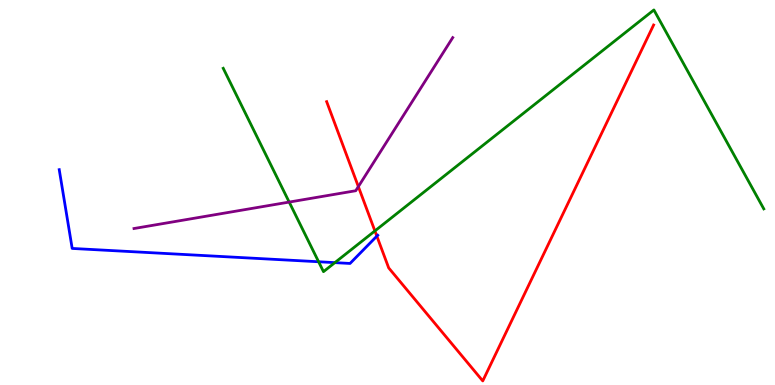[{'lines': ['blue', 'red'], 'intersections': [{'x': 4.86, 'y': 3.87}]}, {'lines': ['green', 'red'], 'intersections': [{'x': 4.84, 'y': 4.0}]}, {'lines': ['purple', 'red'], 'intersections': [{'x': 4.62, 'y': 5.15}]}, {'lines': ['blue', 'green'], 'intersections': [{'x': 4.11, 'y': 3.2}, {'x': 4.32, 'y': 3.18}]}, {'lines': ['blue', 'purple'], 'intersections': []}, {'lines': ['green', 'purple'], 'intersections': [{'x': 3.73, 'y': 4.75}]}]